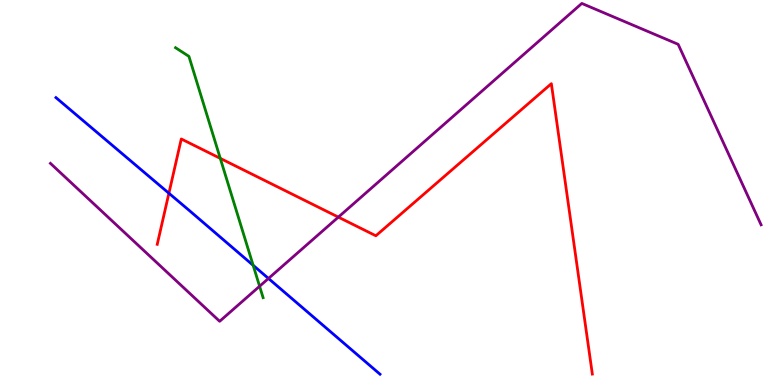[{'lines': ['blue', 'red'], 'intersections': [{'x': 2.18, 'y': 4.98}]}, {'lines': ['green', 'red'], 'intersections': [{'x': 2.84, 'y': 5.89}]}, {'lines': ['purple', 'red'], 'intersections': [{'x': 4.37, 'y': 4.36}]}, {'lines': ['blue', 'green'], 'intersections': [{'x': 3.27, 'y': 3.11}]}, {'lines': ['blue', 'purple'], 'intersections': [{'x': 3.46, 'y': 2.77}]}, {'lines': ['green', 'purple'], 'intersections': [{'x': 3.35, 'y': 2.56}]}]